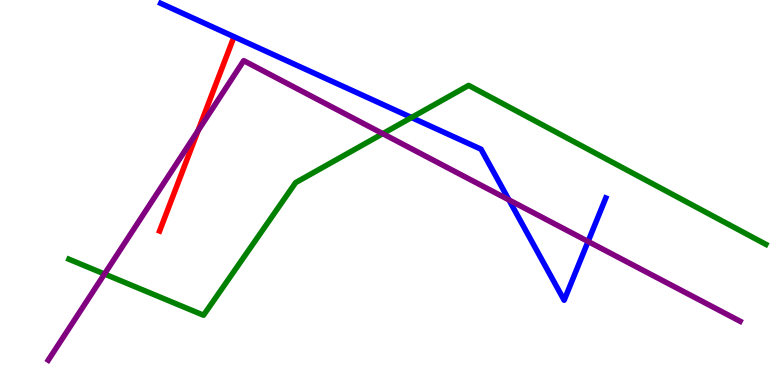[{'lines': ['blue', 'red'], 'intersections': []}, {'lines': ['green', 'red'], 'intersections': []}, {'lines': ['purple', 'red'], 'intersections': [{'x': 2.55, 'y': 6.6}]}, {'lines': ['blue', 'green'], 'intersections': [{'x': 5.31, 'y': 6.95}]}, {'lines': ['blue', 'purple'], 'intersections': [{'x': 6.57, 'y': 4.81}, {'x': 7.59, 'y': 3.73}]}, {'lines': ['green', 'purple'], 'intersections': [{'x': 1.35, 'y': 2.88}, {'x': 4.94, 'y': 6.53}]}]